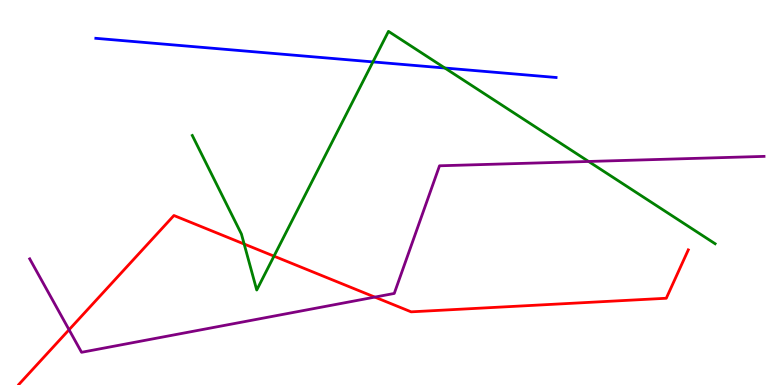[{'lines': ['blue', 'red'], 'intersections': []}, {'lines': ['green', 'red'], 'intersections': [{'x': 3.15, 'y': 3.66}, {'x': 3.54, 'y': 3.35}]}, {'lines': ['purple', 'red'], 'intersections': [{'x': 0.891, 'y': 1.44}, {'x': 4.84, 'y': 2.28}]}, {'lines': ['blue', 'green'], 'intersections': [{'x': 4.81, 'y': 8.39}, {'x': 5.74, 'y': 8.23}]}, {'lines': ['blue', 'purple'], 'intersections': []}, {'lines': ['green', 'purple'], 'intersections': [{'x': 7.59, 'y': 5.81}]}]